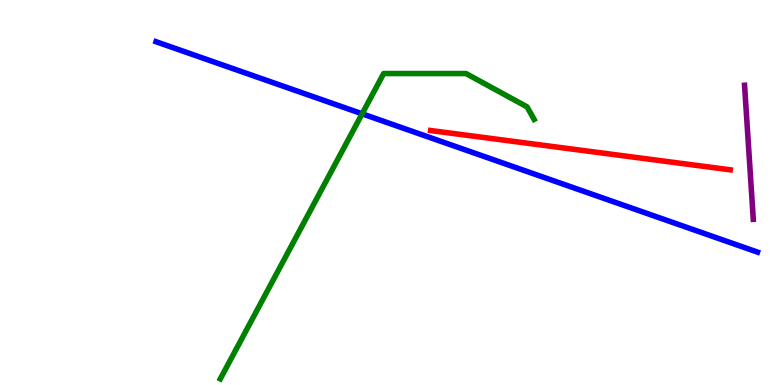[{'lines': ['blue', 'red'], 'intersections': []}, {'lines': ['green', 'red'], 'intersections': []}, {'lines': ['purple', 'red'], 'intersections': []}, {'lines': ['blue', 'green'], 'intersections': [{'x': 4.67, 'y': 7.04}]}, {'lines': ['blue', 'purple'], 'intersections': []}, {'lines': ['green', 'purple'], 'intersections': []}]